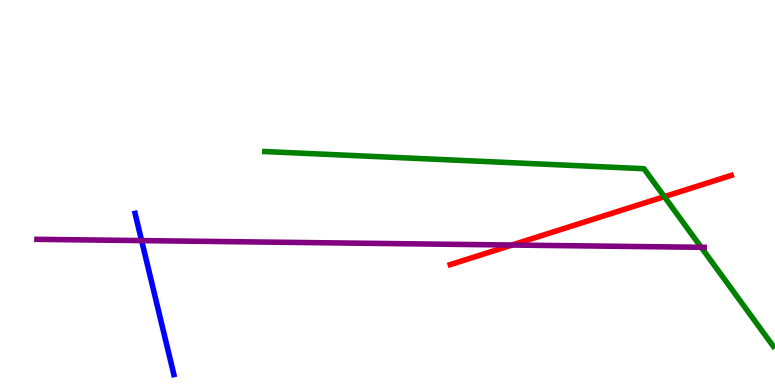[{'lines': ['blue', 'red'], 'intersections': []}, {'lines': ['green', 'red'], 'intersections': [{'x': 8.57, 'y': 4.89}]}, {'lines': ['purple', 'red'], 'intersections': [{'x': 6.61, 'y': 3.64}]}, {'lines': ['blue', 'green'], 'intersections': []}, {'lines': ['blue', 'purple'], 'intersections': [{'x': 1.83, 'y': 3.75}]}, {'lines': ['green', 'purple'], 'intersections': [{'x': 9.05, 'y': 3.58}]}]